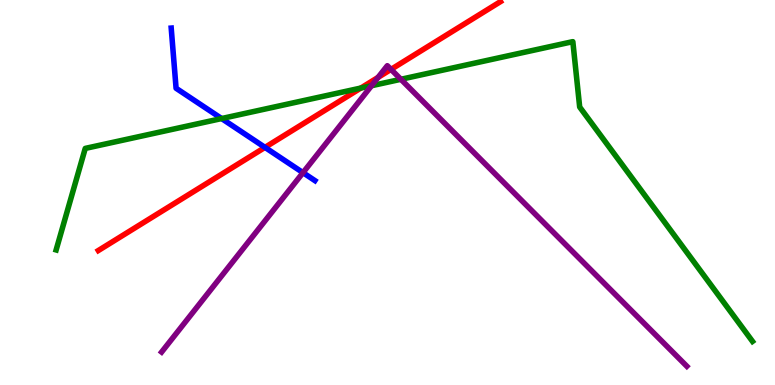[{'lines': ['blue', 'red'], 'intersections': [{'x': 3.42, 'y': 6.17}]}, {'lines': ['green', 'red'], 'intersections': [{'x': 4.66, 'y': 7.71}]}, {'lines': ['purple', 'red'], 'intersections': [{'x': 4.88, 'y': 7.99}, {'x': 5.05, 'y': 8.2}]}, {'lines': ['blue', 'green'], 'intersections': [{'x': 2.86, 'y': 6.92}]}, {'lines': ['blue', 'purple'], 'intersections': [{'x': 3.91, 'y': 5.52}]}, {'lines': ['green', 'purple'], 'intersections': [{'x': 4.79, 'y': 7.77}, {'x': 5.17, 'y': 7.94}]}]